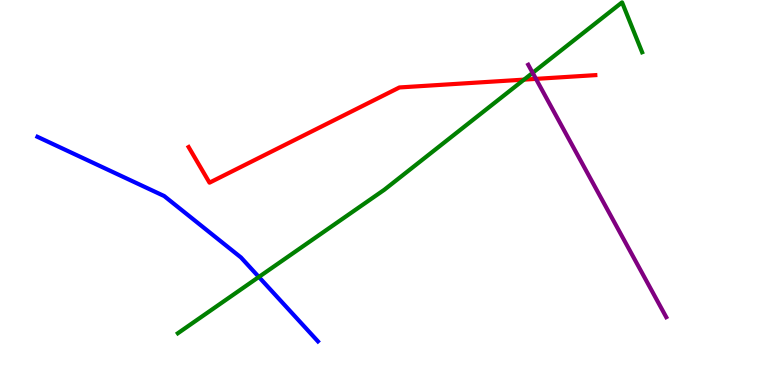[{'lines': ['blue', 'red'], 'intersections': []}, {'lines': ['green', 'red'], 'intersections': [{'x': 6.76, 'y': 7.93}]}, {'lines': ['purple', 'red'], 'intersections': [{'x': 6.92, 'y': 7.95}]}, {'lines': ['blue', 'green'], 'intersections': [{'x': 3.34, 'y': 2.81}]}, {'lines': ['blue', 'purple'], 'intersections': []}, {'lines': ['green', 'purple'], 'intersections': [{'x': 6.87, 'y': 8.11}]}]